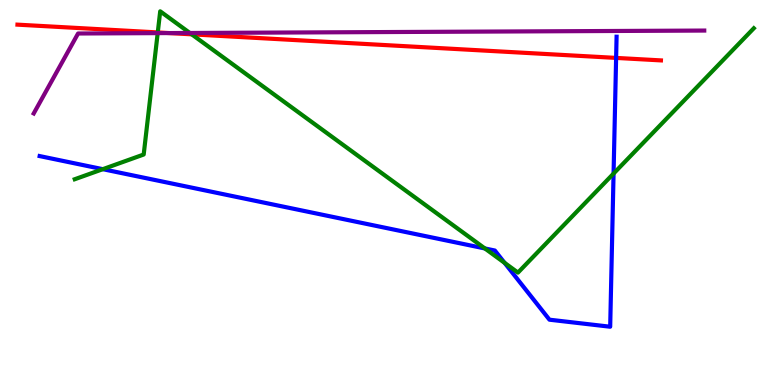[{'lines': ['blue', 'red'], 'intersections': [{'x': 7.95, 'y': 8.5}]}, {'lines': ['green', 'red'], 'intersections': [{'x': 2.04, 'y': 9.16}, {'x': 2.47, 'y': 9.11}]}, {'lines': ['purple', 'red'], 'intersections': [{'x': 2.18, 'y': 9.14}]}, {'lines': ['blue', 'green'], 'intersections': [{'x': 1.33, 'y': 5.61}, {'x': 6.26, 'y': 3.55}, {'x': 6.51, 'y': 3.17}, {'x': 7.92, 'y': 5.49}]}, {'lines': ['blue', 'purple'], 'intersections': []}, {'lines': ['green', 'purple'], 'intersections': [{'x': 2.03, 'y': 9.14}, {'x': 2.45, 'y': 9.14}]}]